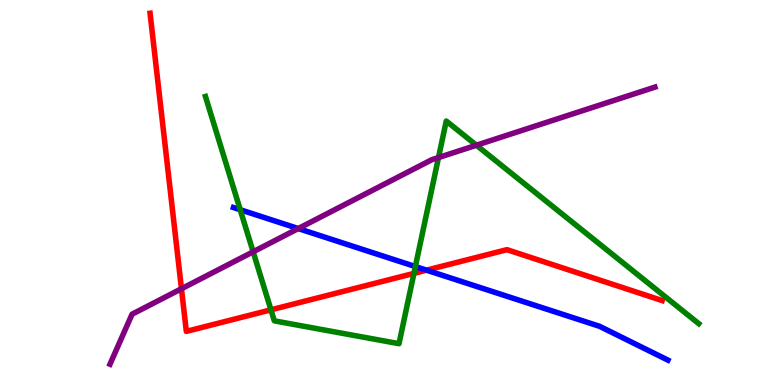[{'lines': ['blue', 'red'], 'intersections': [{'x': 5.5, 'y': 2.98}]}, {'lines': ['green', 'red'], 'intersections': [{'x': 3.5, 'y': 1.95}, {'x': 5.34, 'y': 2.9}]}, {'lines': ['purple', 'red'], 'intersections': [{'x': 2.34, 'y': 2.5}]}, {'lines': ['blue', 'green'], 'intersections': [{'x': 3.1, 'y': 4.55}, {'x': 5.36, 'y': 3.08}]}, {'lines': ['blue', 'purple'], 'intersections': [{'x': 3.85, 'y': 4.06}]}, {'lines': ['green', 'purple'], 'intersections': [{'x': 3.27, 'y': 3.46}, {'x': 5.66, 'y': 5.91}, {'x': 6.15, 'y': 6.23}]}]